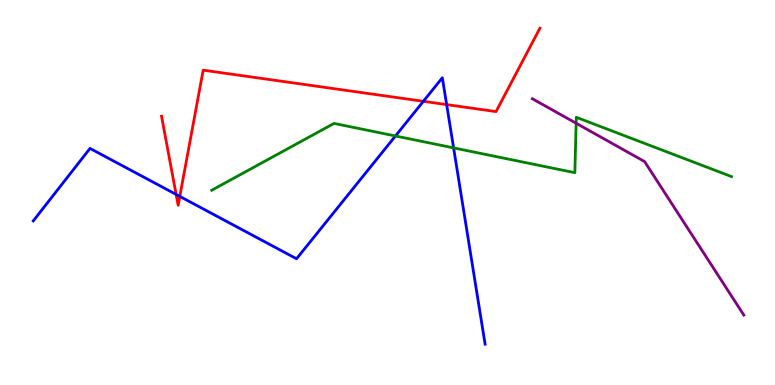[{'lines': ['blue', 'red'], 'intersections': [{'x': 2.27, 'y': 4.95}, {'x': 2.32, 'y': 4.9}, {'x': 5.46, 'y': 7.37}, {'x': 5.76, 'y': 7.28}]}, {'lines': ['green', 'red'], 'intersections': []}, {'lines': ['purple', 'red'], 'intersections': []}, {'lines': ['blue', 'green'], 'intersections': [{'x': 5.1, 'y': 6.47}, {'x': 5.85, 'y': 6.16}]}, {'lines': ['blue', 'purple'], 'intersections': []}, {'lines': ['green', 'purple'], 'intersections': [{'x': 7.43, 'y': 6.8}]}]